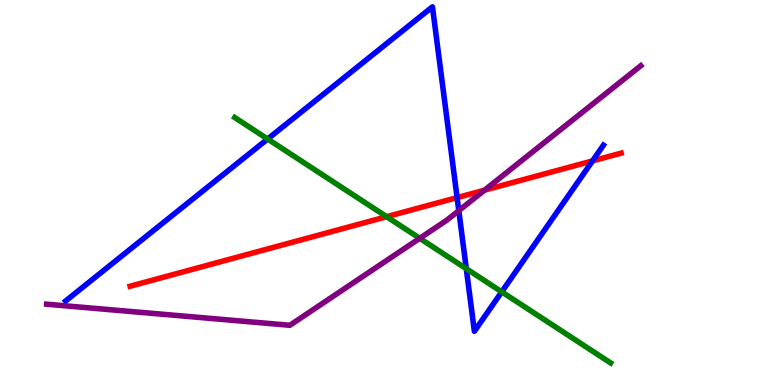[{'lines': ['blue', 'red'], 'intersections': [{'x': 5.9, 'y': 4.87}, {'x': 7.65, 'y': 5.82}]}, {'lines': ['green', 'red'], 'intersections': [{'x': 4.99, 'y': 4.37}]}, {'lines': ['purple', 'red'], 'intersections': [{'x': 6.25, 'y': 5.06}]}, {'lines': ['blue', 'green'], 'intersections': [{'x': 3.45, 'y': 6.39}, {'x': 6.02, 'y': 3.02}, {'x': 6.47, 'y': 2.42}]}, {'lines': ['blue', 'purple'], 'intersections': [{'x': 5.92, 'y': 4.53}]}, {'lines': ['green', 'purple'], 'intersections': [{'x': 5.42, 'y': 3.81}]}]